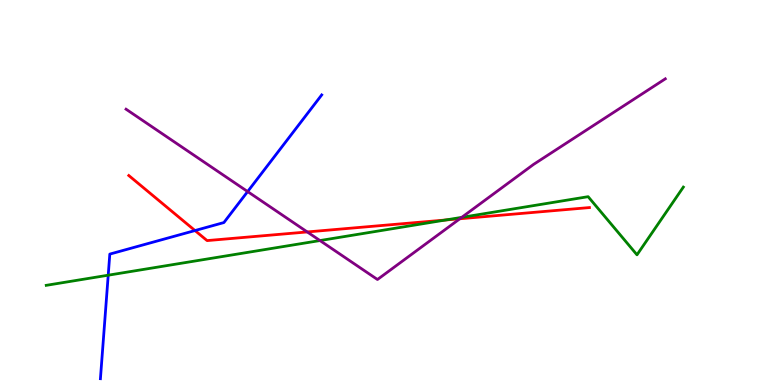[{'lines': ['blue', 'red'], 'intersections': [{'x': 2.52, 'y': 4.01}]}, {'lines': ['green', 'red'], 'intersections': [{'x': 5.75, 'y': 4.29}]}, {'lines': ['purple', 'red'], 'intersections': [{'x': 3.96, 'y': 3.98}, {'x': 5.93, 'y': 4.32}]}, {'lines': ['blue', 'green'], 'intersections': [{'x': 1.4, 'y': 2.85}]}, {'lines': ['blue', 'purple'], 'intersections': [{'x': 3.2, 'y': 5.02}]}, {'lines': ['green', 'purple'], 'intersections': [{'x': 4.13, 'y': 3.75}, {'x': 5.96, 'y': 4.35}]}]